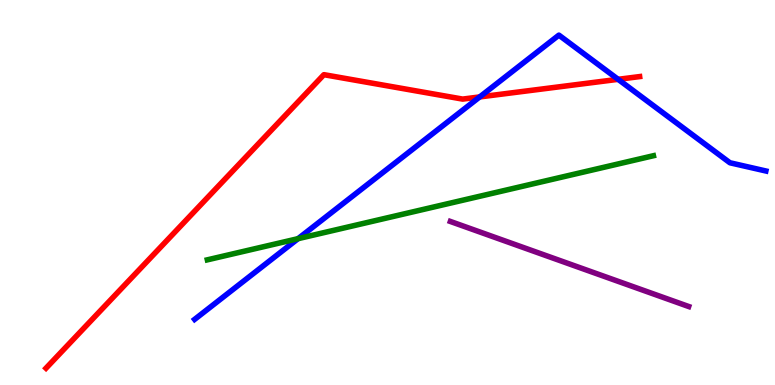[{'lines': ['blue', 'red'], 'intersections': [{'x': 6.19, 'y': 7.48}, {'x': 7.98, 'y': 7.94}]}, {'lines': ['green', 'red'], 'intersections': []}, {'lines': ['purple', 'red'], 'intersections': []}, {'lines': ['blue', 'green'], 'intersections': [{'x': 3.85, 'y': 3.8}]}, {'lines': ['blue', 'purple'], 'intersections': []}, {'lines': ['green', 'purple'], 'intersections': []}]